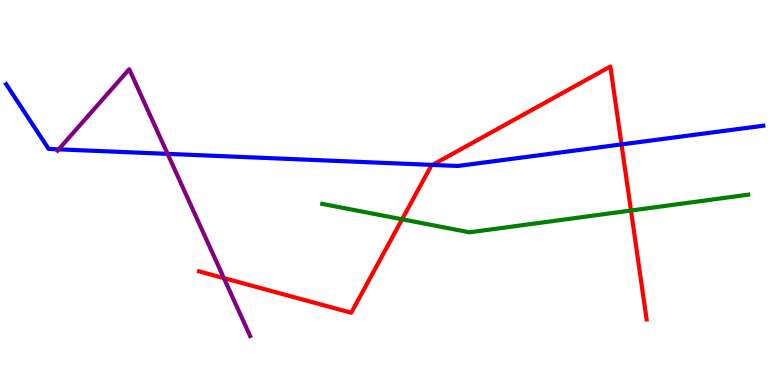[{'lines': ['blue', 'red'], 'intersections': [{'x': 5.58, 'y': 5.72}, {'x': 8.02, 'y': 6.25}]}, {'lines': ['green', 'red'], 'intersections': [{'x': 5.19, 'y': 4.3}, {'x': 8.14, 'y': 4.53}]}, {'lines': ['purple', 'red'], 'intersections': [{'x': 2.89, 'y': 2.78}]}, {'lines': ['blue', 'green'], 'intersections': []}, {'lines': ['blue', 'purple'], 'intersections': [{'x': 0.757, 'y': 6.12}, {'x': 2.16, 'y': 6.0}]}, {'lines': ['green', 'purple'], 'intersections': []}]